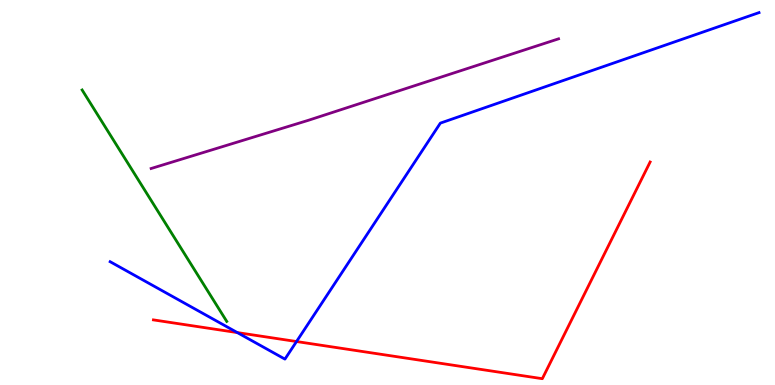[{'lines': ['blue', 'red'], 'intersections': [{'x': 3.06, 'y': 1.36}, {'x': 3.83, 'y': 1.13}]}, {'lines': ['green', 'red'], 'intersections': []}, {'lines': ['purple', 'red'], 'intersections': []}, {'lines': ['blue', 'green'], 'intersections': []}, {'lines': ['blue', 'purple'], 'intersections': []}, {'lines': ['green', 'purple'], 'intersections': []}]